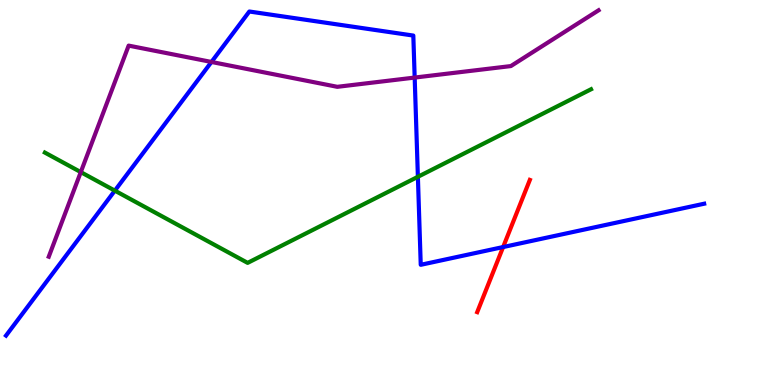[{'lines': ['blue', 'red'], 'intersections': [{'x': 6.49, 'y': 3.58}]}, {'lines': ['green', 'red'], 'intersections': []}, {'lines': ['purple', 'red'], 'intersections': []}, {'lines': ['blue', 'green'], 'intersections': [{'x': 1.48, 'y': 5.05}, {'x': 5.39, 'y': 5.41}]}, {'lines': ['blue', 'purple'], 'intersections': [{'x': 2.73, 'y': 8.39}, {'x': 5.35, 'y': 7.99}]}, {'lines': ['green', 'purple'], 'intersections': [{'x': 1.04, 'y': 5.53}]}]